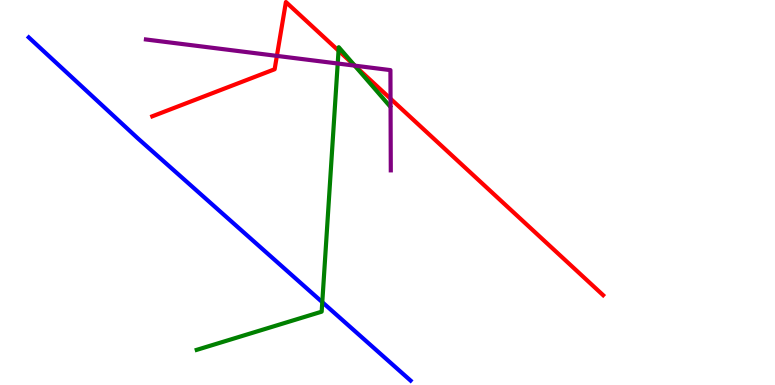[{'lines': ['blue', 'red'], 'intersections': []}, {'lines': ['green', 'red'], 'intersections': [{'x': 4.37, 'y': 8.68}, {'x': 4.58, 'y': 8.3}]}, {'lines': ['purple', 'red'], 'intersections': [{'x': 3.57, 'y': 8.55}, {'x': 4.58, 'y': 8.29}, {'x': 5.04, 'y': 7.44}]}, {'lines': ['blue', 'green'], 'intersections': [{'x': 4.16, 'y': 2.15}]}, {'lines': ['blue', 'purple'], 'intersections': []}, {'lines': ['green', 'purple'], 'intersections': [{'x': 4.36, 'y': 8.35}, {'x': 4.58, 'y': 8.3}]}]